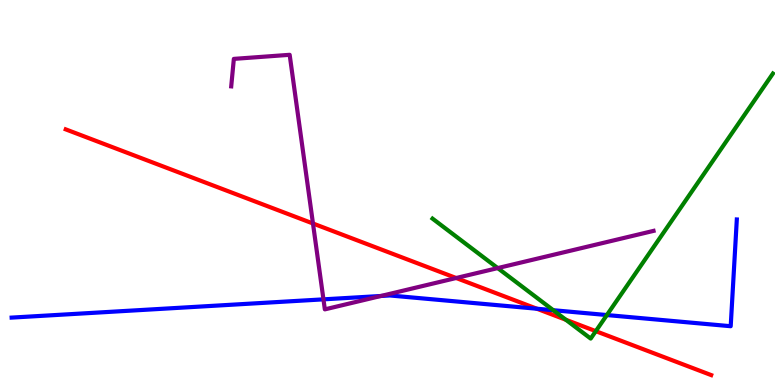[{'lines': ['blue', 'red'], 'intersections': [{'x': 6.93, 'y': 1.98}]}, {'lines': ['green', 'red'], 'intersections': [{'x': 7.3, 'y': 1.69}, {'x': 7.69, 'y': 1.4}]}, {'lines': ['purple', 'red'], 'intersections': [{'x': 4.04, 'y': 4.2}, {'x': 5.89, 'y': 2.78}]}, {'lines': ['blue', 'green'], 'intersections': [{'x': 7.14, 'y': 1.94}, {'x': 7.83, 'y': 1.82}]}, {'lines': ['blue', 'purple'], 'intersections': [{'x': 4.17, 'y': 2.22}, {'x': 4.91, 'y': 2.31}]}, {'lines': ['green', 'purple'], 'intersections': [{'x': 6.42, 'y': 3.04}]}]